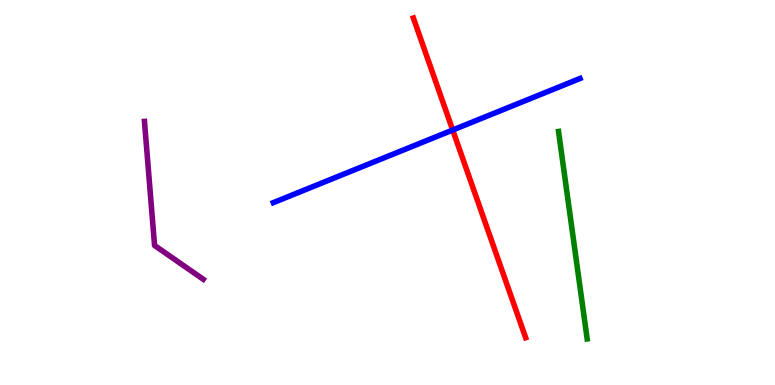[{'lines': ['blue', 'red'], 'intersections': [{'x': 5.84, 'y': 6.62}]}, {'lines': ['green', 'red'], 'intersections': []}, {'lines': ['purple', 'red'], 'intersections': []}, {'lines': ['blue', 'green'], 'intersections': []}, {'lines': ['blue', 'purple'], 'intersections': []}, {'lines': ['green', 'purple'], 'intersections': []}]